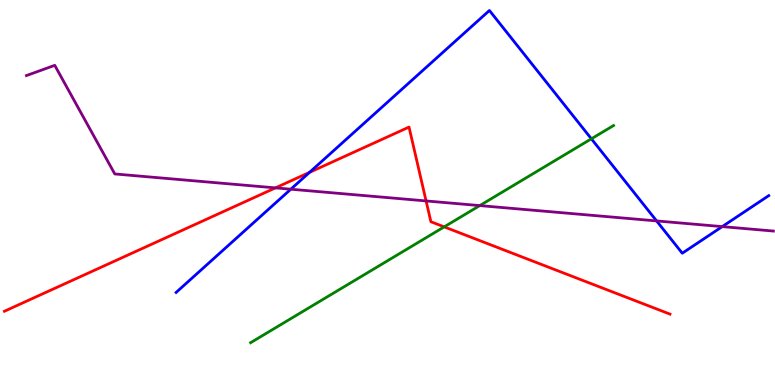[{'lines': ['blue', 'red'], 'intersections': [{'x': 3.99, 'y': 5.52}]}, {'lines': ['green', 'red'], 'intersections': [{'x': 5.73, 'y': 4.11}]}, {'lines': ['purple', 'red'], 'intersections': [{'x': 3.55, 'y': 5.12}, {'x': 5.5, 'y': 4.78}]}, {'lines': ['blue', 'green'], 'intersections': [{'x': 7.63, 'y': 6.39}]}, {'lines': ['blue', 'purple'], 'intersections': [{'x': 3.75, 'y': 5.09}, {'x': 8.47, 'y': 4.26}, {'x': 9.32, 'y': 4.11}]}, {'lines': ['green', 'purple'], 'intersections': [{'x': 6.19, 'y': 4.66}]}]